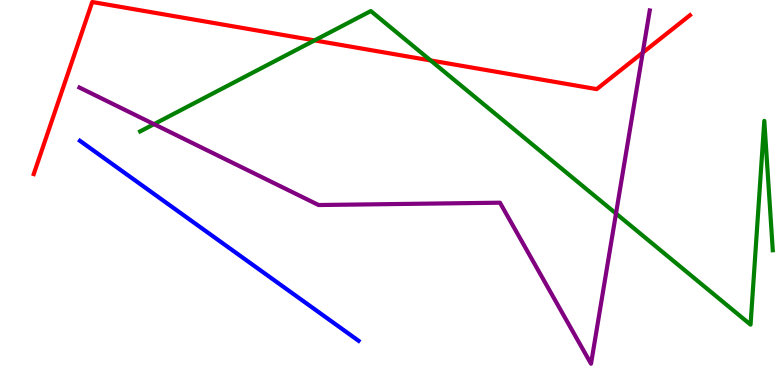[{'lines': ['blue', 'red'], 'intersections': []}, {'lines': ['green', 'red'], 'intersections': [{'x': 4.06, 'y': 8.95}, {'x': 5.56, 'y': 8.43}]}, {'lines': ['purple', 'red'], 'intersections': [{'x': 8.29, 'y': 8.63}]}, {'lines': ['blue', 'green'], 'intersections': []}, {'lines': ['blue', 'purple'], 'intersections': []}, {'lines': ['green', 'purple'], 'intersections': [{'x': 1.99, 'y': 6.77}, {'x': 7.95, 'y': 4.45}]}]